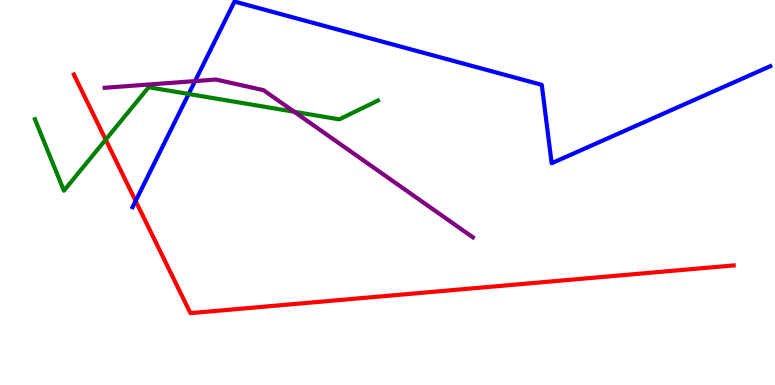[{'lines': ['blue', 'red'], 'intersections': [{'x': 1.75, 'y': 4.78}]}, {'lines': ['green', 'red'], 'intersections': [{'x': 1.36, 'y': 6.37}]}, {'lines': ['purple', 'red'], 'intersections': []}, {'lines': ['blue', 'green'], 'intersections': [{'x': 2.43, 'y': 7.56}]}, {'lines': ['blue', 'purple'], 'intersections': [{'x': 2.52, 'y': 7.89}]}, {'lines': ['green', 'purple'], 'intersections': [{'x': 3.8, 'y': 7.1}]}]